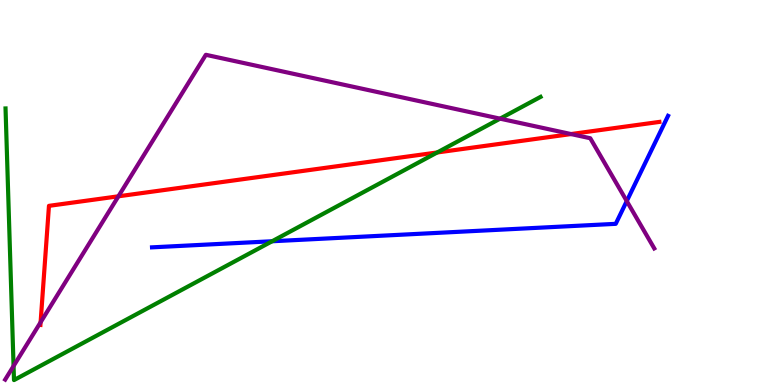[{'lines': ['blue', 'red'], 'intersections': []}, {'lines': ['green', 'red'], 'intersections': [{'x': 5.64, 'y': 6.04}]}, {'lines': ['purple', 'red'], 'intersections': [{'x': 0.524, 'y': 1.63}, {'x': 1.53, 'y': 4.9}, {'x': 7.37, 'y': 6.52}]}, {'lines': ['blue', 'green'], 'intersections': [{'x': 3.51, 'y': 3.73}]}, {'lines': ['blue', 'purple'], 'intersections': [{'x': 8.09, 'y': 4.78}]}, {'lines': ['green', 'purple'], 'intersections': [{'x': 0.175, 'y': 0.493}, {'x': 6.45, 'y': 6.92}]}]